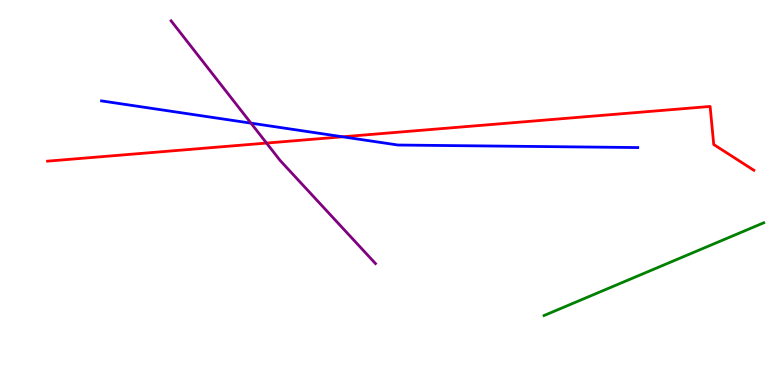[{'lines': ['blue', 'red'], 'intersections': [{'x': 4.42, 'y': 6.45}]}, {'lines': ['green', 'red'], 'intersections': []}, {'lines': ['purple', 'red'], 'intersections': [{'x': 3.44, 'y': 6.28}]}, {'lines': ['blue', 'green'], 'intersections': []}, {'lines': ['blue', 'purple'], 'intersections': [{'x': 3.24, 'y': 6.8}]}, {'lines': ['green', 'purple'], 'intersections': []}]